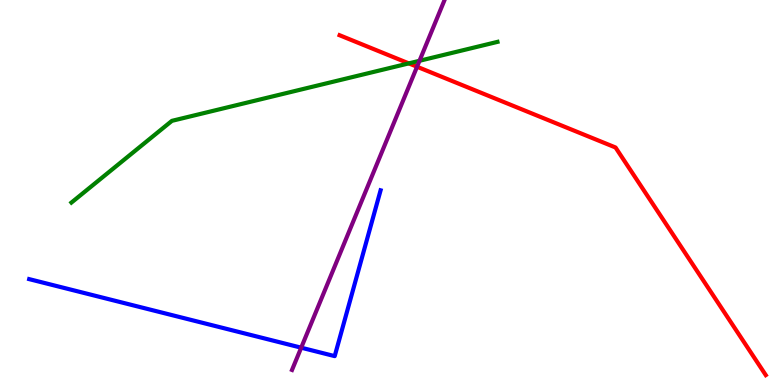[{'lines': ['blue', 'red'], 'intersections': []}, {'lines': ['green', 'red'], 'intersections': [{'x': 5.27, 'y': 8.35}]}, {'lines': ['purple', 'red'], 'intersections': [{'x': 5.38, 'y': 8.27}]}, {'lines': ['blue', 'green'], 'intersections': []}, {'lines': ['blue', 'purple'], 'intersections': [{'x': 3.89, 'y': 0.969}]}, {'lines': ['green', 'purple'], 'intersections': [{'x': 5.41, 'y': 8.42}]}]